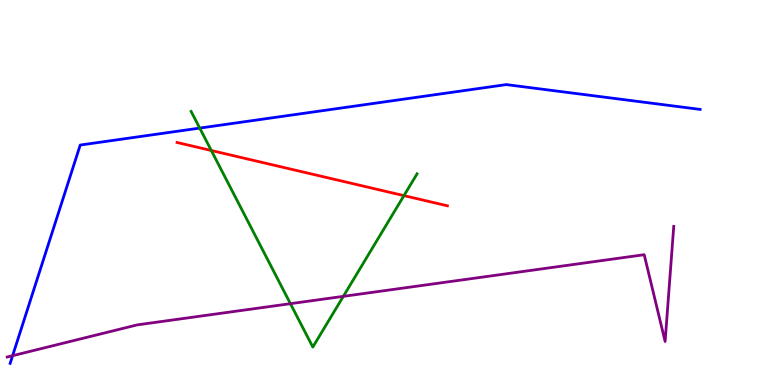[{'lines': ['blue', 'red'], 'intersections': []}, {'lines': ['green', 'red'], 'intersections': [{'x': 2.73, 'y': 6.09}, {'x': 5.21, 'y': 4.92}]}, {'lines': ['purple', 'red'], 'intersections': []}, {'lines': ['blue', 'green'], 'intersections': [{'x': 2.58, 'y': 6.67}]}, {'lines': ['blue', 'purple'], 'intersections': [{'x': 0.163, 'y': 0.761}]}, {'lines': ['green', 'purple'], 'intersections': [{'x': 3.75, 'y': 2.11}, {'x': 4.43, 'y': 2.3}]}]